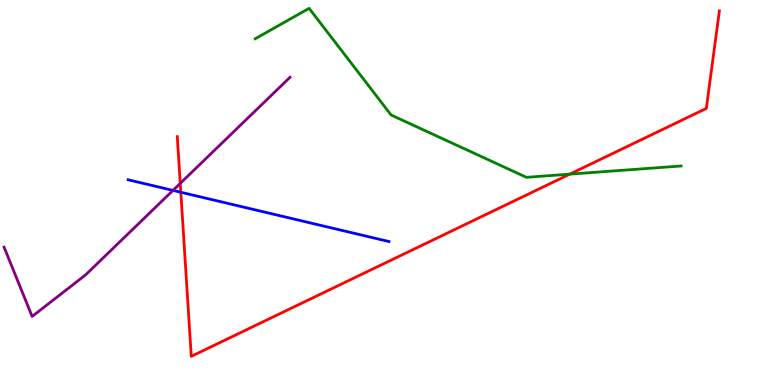[{'lines': ['blue', 'red'], 'intersections': [{'x': 2.33, 'y': 5.01}]}, {'lines': ['green', 'red'], 'intersections': [{'x': 7.35, 'y': 5.48}]}, {'lines': ['purple', 'red'], 'intersections': [{'x': 2.33, 'y': 5.24}]}, {'lines': ['blue', 'green'], 'intersections': []}, {'lines': ['blue', 'purple'], 'intersections': [{'x': 2.23, 'y': 5.05}]}, {'lines': ['green', 'purple'], 'intersections': []}]